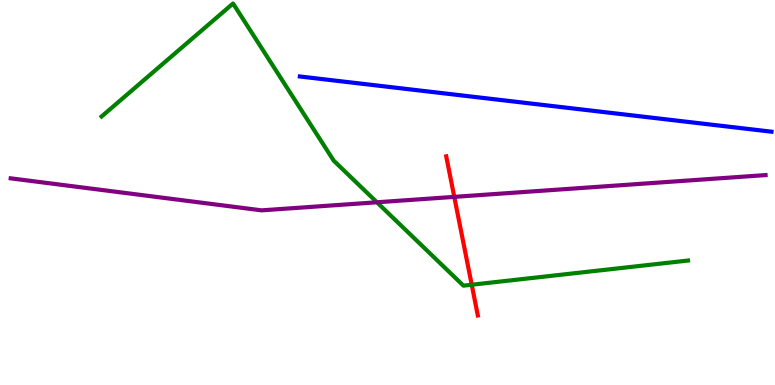[{'lines': ['blue', 'red'], 'intersections': []}, {'lines': ['green', 'red'], 'intersections': [{'x': 6.09, 'y': 2.6}]}, {'lines': ['purple', 'red'], 'intersections': [{'x': 5.86, 'y': 4.89}]}, {'lines': ['blue', 'green'], 'intersections': []}, {'lines': ['blue', 'purple'], 'intersections': []}, {'lines': ['green', 'purple'], 'intersections': [{'x': 4.86, 'y': 4.75}]}]